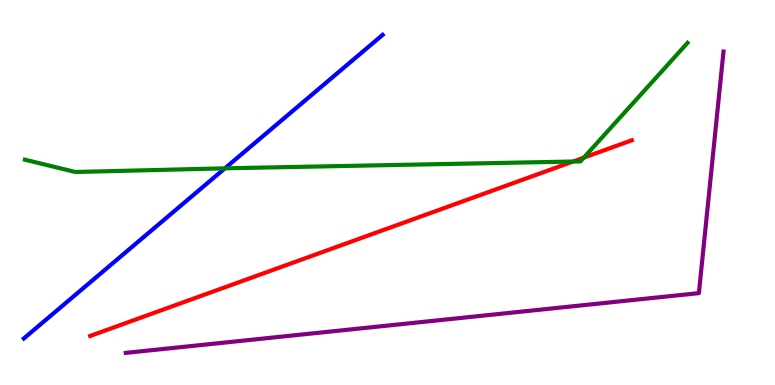[{'lines': ['blue', 'red'], 'intersections': []}, {'lines': ['green', 'red'], 'intersections': [{'x': 7.39, 'y': 5.8}, {'x': 7.53, 'y': 5.91}]}, {'lines': ['purple', 'red'], 'intersections': []}, {'lines': ['blue', 'green'], 'intersections': [{'x': 2.9, 'y': 5.63}]}, {'lines': ['blue', 'purple'], 'intersections': []}, {'lines': ['green', 'purple'], 'intersections': []}]